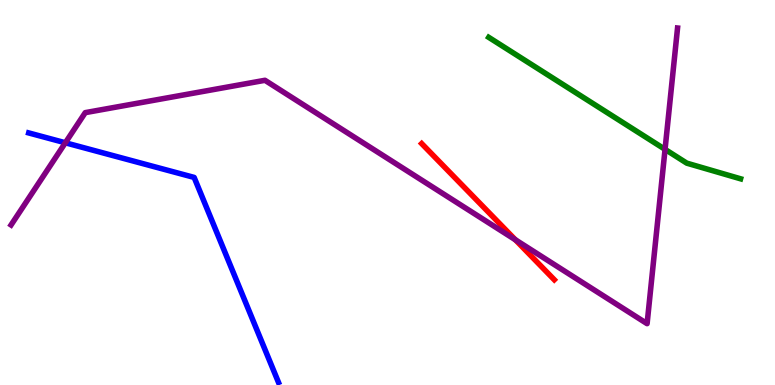[{'lines': ['blue', 'red'], 'intersections': []}, {'lines': ['green', 'red'], 'intersections': []}, {'lines': ['purple', 'red'], 'intersections': [{'x': 6.65, 'y': 3.77}]}, {'lines': ['blue', 'green'], 'intersections': []}, {'lines': ['blue', 'purple'], 'intersections': [{'x': 0.843, 'y': 6.29}]}, {'lines': ['green', 'purple'], 'intersections': [{'x': 8.58, 'y': 6.12}]}]